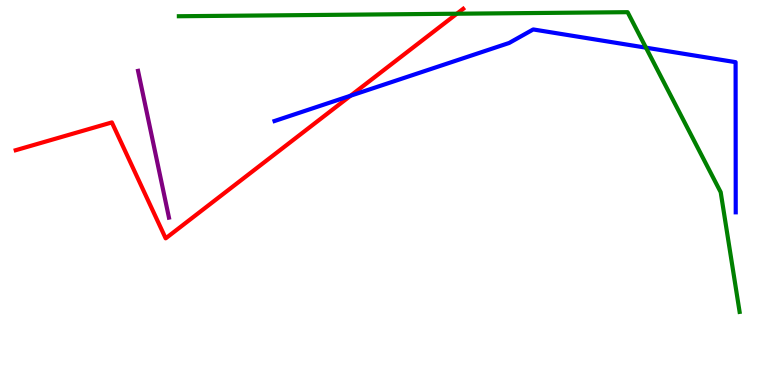[{'lines': ['blue', 'red'], 'intersections': [{'x': 4.52, 'y': 7.51}]}, {'lines': ['green', 'red'], 'intersections': [{'x': 5.89, 'y': 9.64}]}, {'lines': ['purple', 'red'], 'intersections': []}, {'lines': ['blue', 'green'], 'intersections': [{'x': 8.33, 'y': 8.76}]}, {'lines': ['blue', 'purple'], 'intersections': []}, {'lines': ['green', 'purple'], 'intersections': []}]